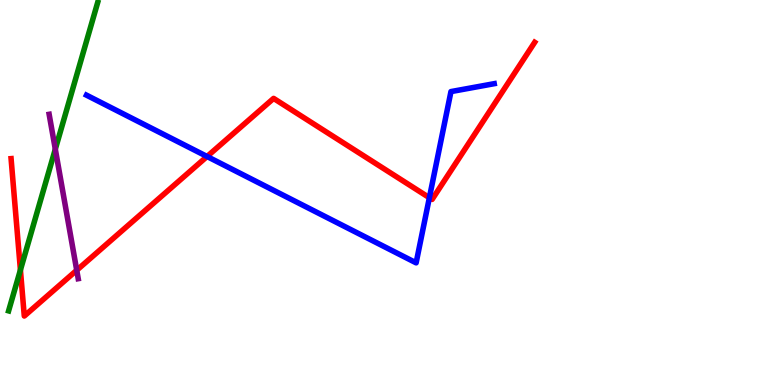[{'lines': ['blue', 'red'], 'intersections': [{'x': 2.67, 'y': 5.94}, {'x': 5.54, 'y': 4.86}]}, {'lines': ['green', 'red'], 'intersections': [{'x': 0.263, 'y': 2.99}]}, {'lines': ['purple', 'red'], 'intersections': [{'x': 0.99, 'y': 2.98}]}, {'lines': ['blue', 'green'], 'intersections': []}, {'lines': ['blue', 'purple'], 'intersections': []}, {'lines': ['green', 'purple'], 'intersections': [{'x': 0.714, 'y': 6.12}]}]